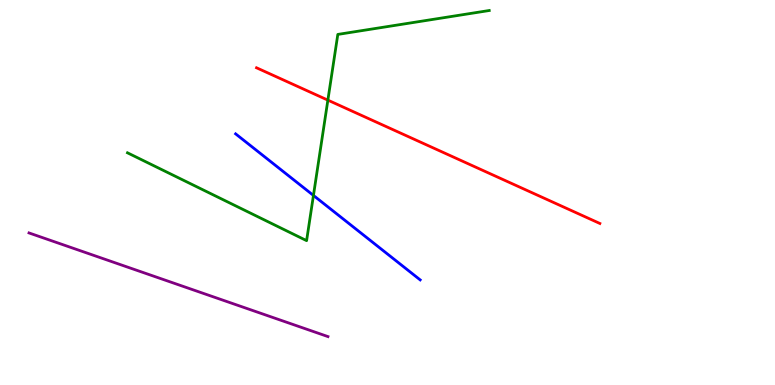[{'lines': ['blue', 'red'], 'intersections': []}, {'lines': ['green', 'red'], 'intersections': [{'x': 4.23, 'y': 7.4}]}, {'lines': ['purple', 'red'], 'intersections': []}, {'lines': ['blue', 'green'], 'intersections': [{'x': 4.04, 'y': 4.92}]}, {'lines': ['blue', 'purple'], 'intersections': []}, {'lines': ['green', 'purple'], 'intersections': []}]